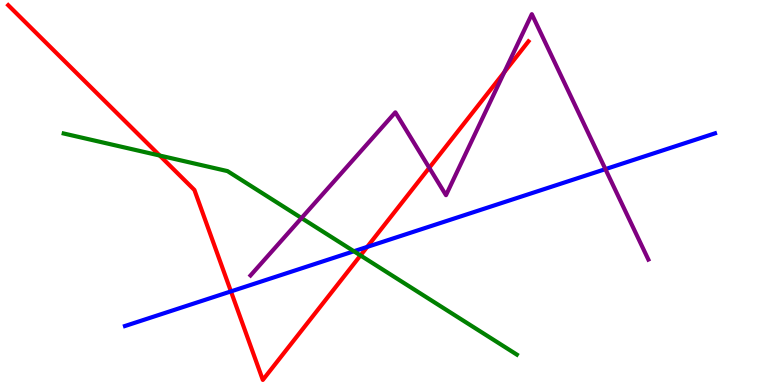[{'lines': ['blue', 'red'], 'intersections': [{'x': 2.98, 'y': 2.43}, {'x': 4.74, 'y': 3.59}]}, {'lines': ['green', 'red'], 'intersections': [{'x': 2.06, 'y': 5.96}, {'x': 4.65, 'y': 3.37}]}, {'lines': ['purple', 'red'], 'intersections': [{'x': 5.54, 'y': 5.64}, {'x': 6.51, 'y': 8.13}]}, {'lines': ['blue', 'green'], 'intersections': [{'x': 4.57, 'y': 3.47}]}, {'lines': ['blue', 'purple'], 'intersections': [{'x': 7.81, 'y': 5.61}]}, {'lines': ['green', 'purple'], 'intersections': [{'x': 3.89, 'y': 4.34}]}]